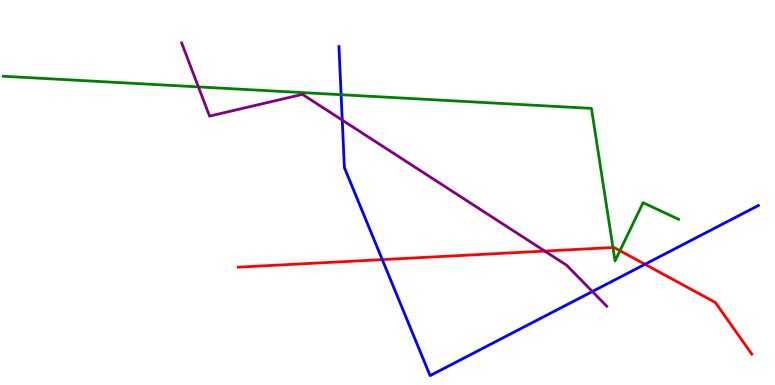[{'lines': ['blue', 'red'], 'intersections': [{'x': 4.93, 'y': 3.26}, {'x': 8.32, 'y': 3.14}]}, {'lines': ['green', 'red'], 'intersections': [{'x': 7.91, 'y': 3.57}, {'x': 8.0, 'y': 3.49}]}, {'lines': ['purple', 'red'], 'intersections': [{'x': 7.03, 'y': 3.48}]}, {'lines': ['blue', 'green'], 'intersections': [{'x': 4.4, 'y': 7.54}]}, {'lines': ['blue', 'purple'], 'intersections': [{'x': 4.42, 'y': 6.88}, {'x': 7.64, 'y': 2.43}]}, {'lines': ['green', 'purple'], 'intersections': [{'x': 2.56, 'y': 7.74}]}]